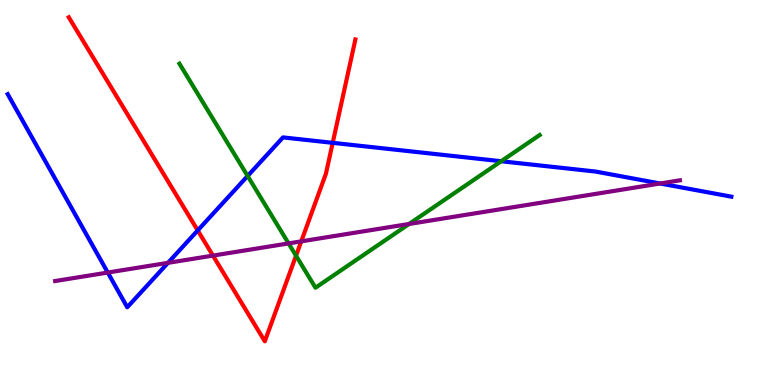[{'lines': ['blue', 'red'], 'intersections': [{'x': 2.55, 'y': 4.02}, {'x': 4.29, 'y': 6.29}]}, {'lines': ['green', 'red'], 'intersections': [{'x': 3.82, 'y': 3.36}]}, {'lines': ['purple', 'red'], 'intersections': [{'x': 2.75, 'y': 3.36}, {'x': 3.89, 'y': 3.73}]}, {'lines': ['blue', 'green'], 'intersections': [{'x': 3.2, 'y': 5.43}, {'x': 6.47, 'y': 5.81}]}, {'lines': ['blue', 'purple'], 'intersections': [{'x': 1.39, 'y': 2.92}, {'x': 2.17, 'y': 3.17}, {'x': 8.52, 'y': 5.23}]}, {'lines': ['green', 'purple'], 'intersections': [{'x': 3.72, 'y': 3.68}, {'x': 5.28, 'y': 4.18}]}]